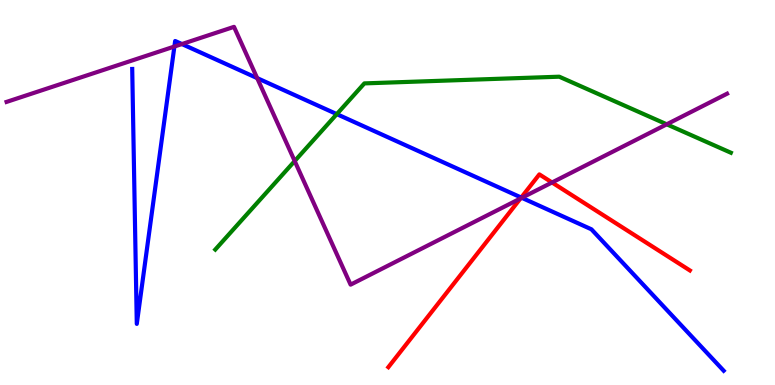[{'lines': ['blue', 'red'], 'intersections': [{'x': 6.73, 'y': 4.87}]}, {'lines': ['green', 'red'], 'intersections': []}, {'lines': ['purple', 'red'], 'intersections': [{'x': 6.72, 'y': 4.84}, {'x': 7.12, 'y': 5.26}]}, {'lines': ['blue', 'green'], 'intersections': [{'x': 4.35, 'y': 7.04}]}, {'lines': ['blue', 'purple'], 'intersections': [{'x': 2.25, 'y': 8.79}, {'x': 2.35, 'y': 8.86}, {'x': 3.32, 'y': 7.97}, {'x': 6.73, 'y': 4.86}]}, {'lines': ['green', 'purple'], 'intersections': [{'x': 3.8, 'y': 5.82}, {'x': 8.6, 'y': 6.77}]}]